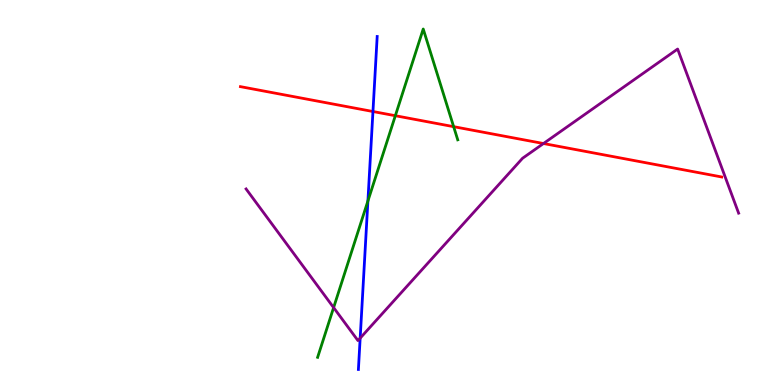[{'lines': ['blue', 'red'], 'intersections': [{'x': 4.81, 'y': 7.1}]}, {'lines': ['green', 'red'], 'intersections': [{'x': 5.1, 'y': 6.99}, {'x': 5.85, 'y': 6.71}]}, {'lines': ['purple', 'red'], 'intersections': [{'x': 7.01, 'y': 6.27}]}, {'lines': ['blue', 'green'], 'intersections': [{'x': 4.75, 'y': 4.78}]}, {'lines': ['blue', 'purple'], 'intersections': [{'x': 4.65, 'y': 1.22}]}, {'lines': ['green', 'purple'], 'intersections': [{'x': 4.3, 'y': 2.01}]}]